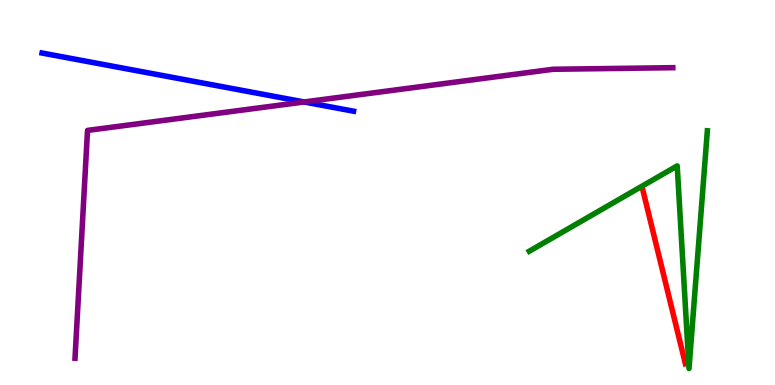[{'lines': ['blue', 'red'], 'intersections': []}, {'lines': ['green', 'red'], 'intersections': []}, {'lines': ['purple', 'red'], 'intersections': []}, {'lines': ['blue', 'green'], 'intersections': []}, {'lines': ['blue', 'purple'], 'intersections': [{'x': 3.92, 'y': 7.35}]}, {'lines': ['green', 'purple'], 'intersections': []}]